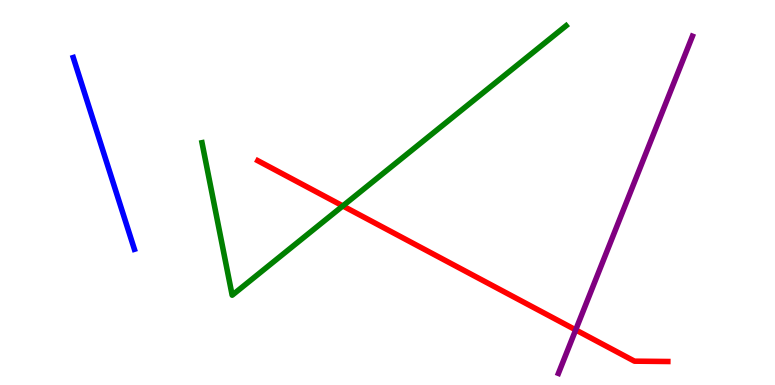[{'lines': ['blue', 'red'], 'intersections': []}, {'lines': ['green', 'red'], 'intersections': [{'x': 4.42, 'y': 4.65}]}, {'lines': ['purple', 'red'], 'intersections': [{'x': 7.43, 'y': 1.43}]}, {'lines': ['blue', 'green'], 'intersections': []}, {'lines': ['blue', 'purple'], 'intersections': []}, {'lines': ['green', 'purple'], 'intersections': []}]